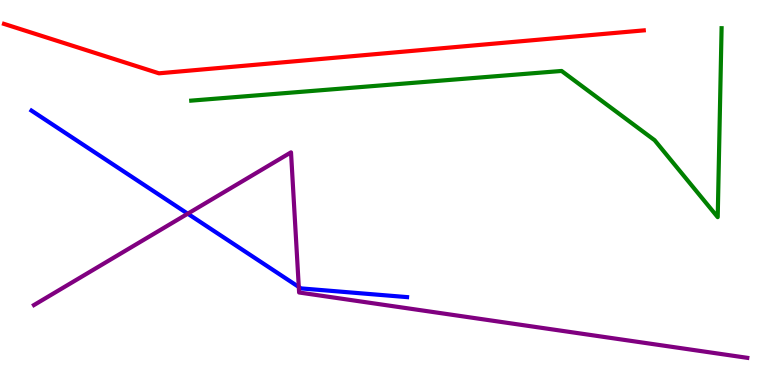[{'lines': ['blue', 'red'], 'intersections': []}, {'lines': ['green', 'red'], 'intersections': []}, {'lines': ['purple', 'red'], 'intersections': []}, {'lines': ['blue', 'green'], 'intersections': []}, {'lines': ['blue', 'purple'], 'intersections': [{'x': 2.42, 'y': 4.45}, {'x': 3.86, 'y': 2.55}]}, {'lines': ['green', 'purple'], 'intersections': []}]